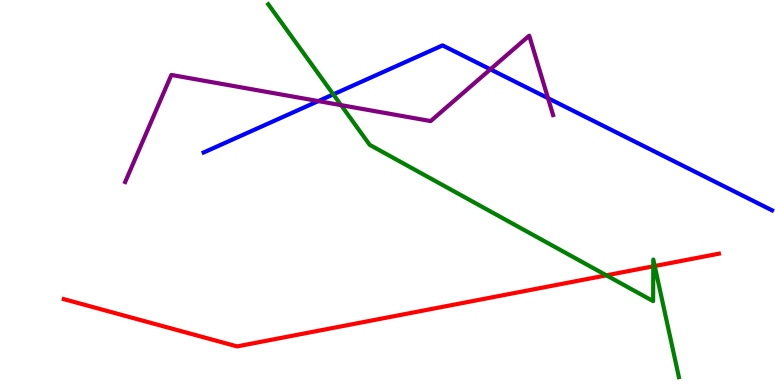[{'lines': ['blue', 'red'], 'intersections': []}, {'lines': ['green', 'red'], 'intersections': [{'x': 7.82, 'y': 2.85}, {'x': 8.43, 'y': 3.08}, {'x': 8.45, 'y': 3.09}]}, {'lines': ['purple', 'red'], 'intersections': []}, {'lines': ['blue', 'green'], 'intersections': [{'x': 4.3, 'y': 7.55}]}, {'lines': ['blue', 'purple'], 'intersections': [{'x': 4.11, 'y': 7.37}, {'x': 6.33, 'y': 8.2}, {'x': 7.07, 'y': 7.45}]}, {'lines': ['green', 'purple'], 'intersections': [{'x': 4.4, 'y': 7.27}]}]